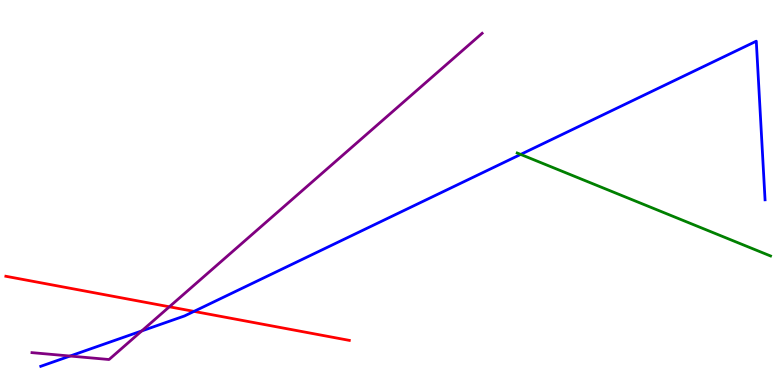[{'lines': ['blue', 'red'], 'intersections': [{'x': 2.5, 'y': 1.91}]}, {'lines': ['green', 'red'], 'intersections': []}, {'lines': ['purple', 'red'], 'intersections': [{'x': 2.19, 'y': 2.03}]}, {'lines': ['blue', 'green'], 'intersections': [{'x': 6.72, 'y': 5.99}]}, {'lines': ['blue', 'purple'], 'intersections': [{'x': 0.904, 'y': 0.752}, {'x': 1.83, 'y': 1.4}]}, {'lines': ['green', 'purple'], 'intersections': []}]